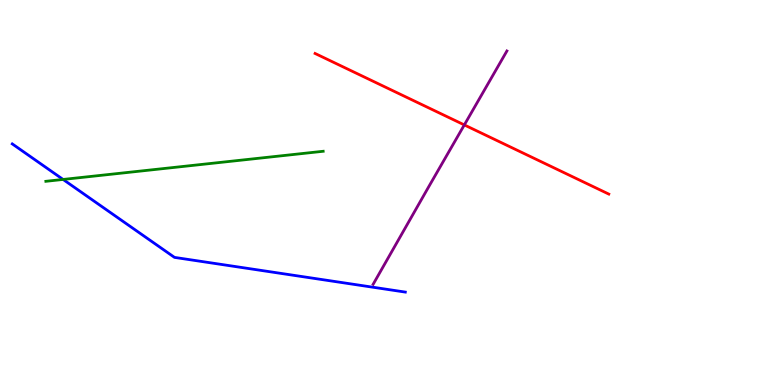[{'lines': ['blue', 'red'], 'intersections': []}, {'lines': ['green', 'red'], 'intersections': []}, {'lines': ['purple', 'red'], 'intersections': [{'x': 5.99, 'y': 6.76}]}, {'lines': ['blue', 'green'], 'intersections': [{'x': 0.814, 'y': 5.34}]}, {'lines': ['blue', 'purple'], 'intersections': []}, {'lines': ['green', 'purple'], 'intersections': []}]